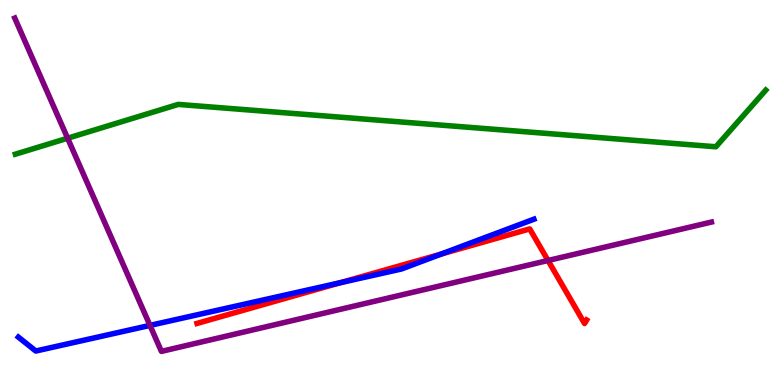[{'lines': ['blue', 'red'], 'intersections': [{'x': 4.39, 'y': 2.66}, {'x': 5.69, 'y': 3.4}]}, {'lines': ['green', 'red'], 'intersections': []}, {'lines': ['purple', 'red'], 'intersections': [{'x': 7.07, 'y': 3.23}]}, {'lines': ['blue', 'green'], 'intersections': []}, {'lines': ['blue', 'purple'], 'intersections': [{'x': 1.94, 'y': 1.55}]}, {'lines': ['green', 'purple'], 'intersections': [{'x': 0.872, 'y': 6.41}]}]